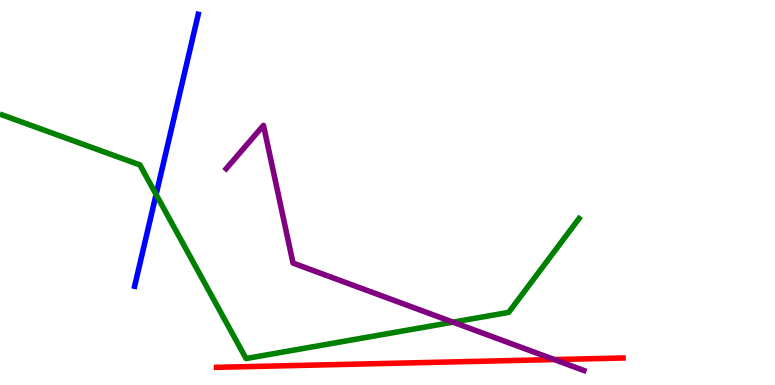[{'lines': ['blue', 'red'], 'intersections': []}, {'lines': ['green', 'red'], 'intersections': []}, {'lines': ['purple', 'red'], 'intersections': [{'x': 7.15, 'y': 0.66}]}, {'lines': ['blue', 'green'], 'intersections': [{'x': 2.01, 'y': 4.95}]}, {'lines': ['blue', 'purple'], 'intersections': []}, {'lines': ['green', 'purple'], 'intersections': [{'x': 5.85, 'y': 1.63}]}]